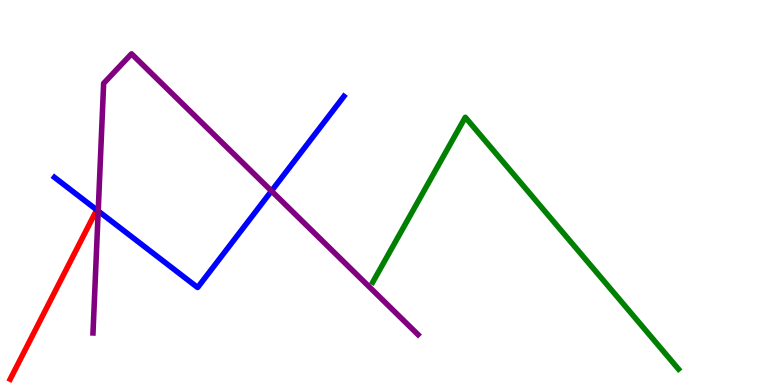[{'lines': ['blue', 'red'], 'intersections': []}, {'lines': ['green', 'red'], 'intersections': []}, {'lines': ['purple', 'red'], 'intersections': []}, {'lines': ['blue', 'green'], 'intersections': []}, {'lines': ['blue', 'purple'], 'intersections': [{'x': 1.27, 'y': 4.52}, {'x': 3.5, 'y': 5.04}]}, {'lines': ['green', 'purple'], 'intersections': []}]